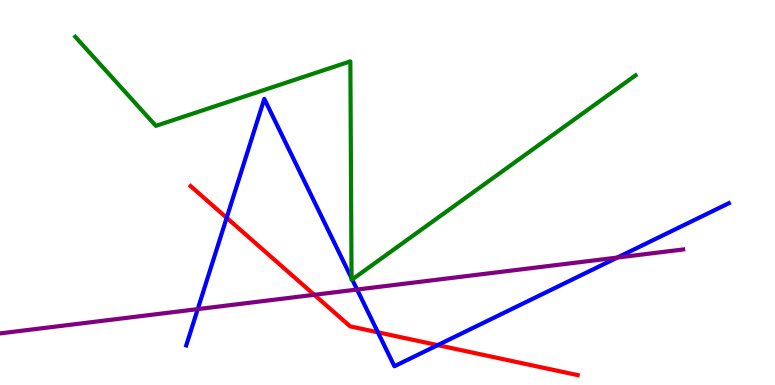[{'lines': ['blue', 'red'], 'intersections': [{'x': 2.92, 'y': 4.34}, {'x': 4.88, 'y': 1.37}, {'x': 5.65, 'y': 1.04}]}, {'lines': ['green', 'red'], 'intersections': []}, {'lines': ['purple', 'red'], 'intersections': [{'x': 4.06, 'y': 2.34}]}, {'lines': ['blue', 'green'], 'intersections': [{'x': 4.54, 'y': 2.78}, {'x': 4.54, 'y': 2.74}]}, {'lines': ['blue', 'purple'], 'intersections': [{'x': 2.55, 'y': 1.97}, {'x': 4.61, 'y': 2.48}, {'x': 7.97, 'y': 3.31}]}, {'lines': ['green', 'purple'], 'intersections': []}]